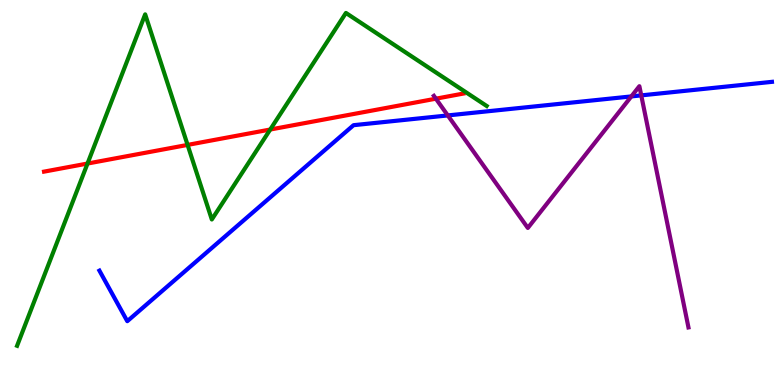[{'lines': ['blue', 'red'], 'intersections': []}, {'lines': ['green', 'red'], 'intersections': [{'x': 1.13, 'y': 5.75}, {'x': 2.42, 'y': 6.24}, {'x': 3.49, 'y': 6.64}]}, {'lines': ['purple', 'red'], 'intersections': [{'x': 5.62, 'y': 7.44}]}, {'lines': ['blue', 'green'], 'intersections': []}, {'lines': ['blue', 'purple'], 'intersections': [{'x': 5.78, 'y': 7.0}, {'x': 8.15, 'y': 7.5}, {'x': 8.27, 'y': 7.52}]}, {'lines': ['green', 'purple'], 'intersections': []}]